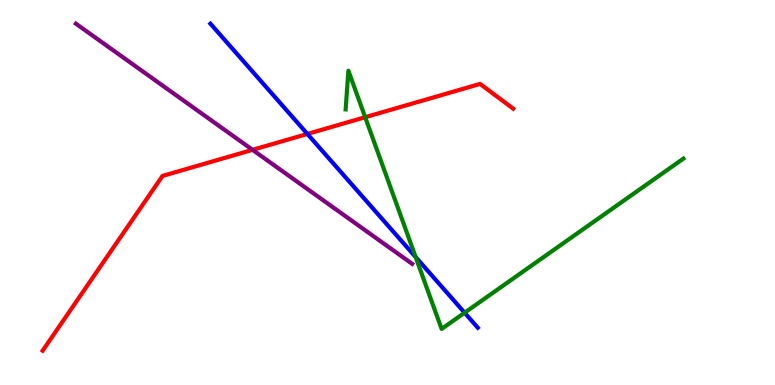[{'lines': ['blue', 'red'], 'intersections': [{'x': 3.97, 'y': 6.52}]}, {'lines': ['green', 'red'], 'intersections': [{'x': 4.71, 'y': 6.96}]}, {'lines': ['purple', 'red'], 'intersections': [{'x': 3.26, 'y': 6.11}]}, {'lines': ['blue', 'green'], 'intersections': [{'x': 5.36, 'y': 3.32}, {'x': 6.0, 'y': 1.88}]}, {'lines': ['blue', 'purple'], 'intersections': []}, {'lines': ['green', 'purple'], 'intersections': []}]